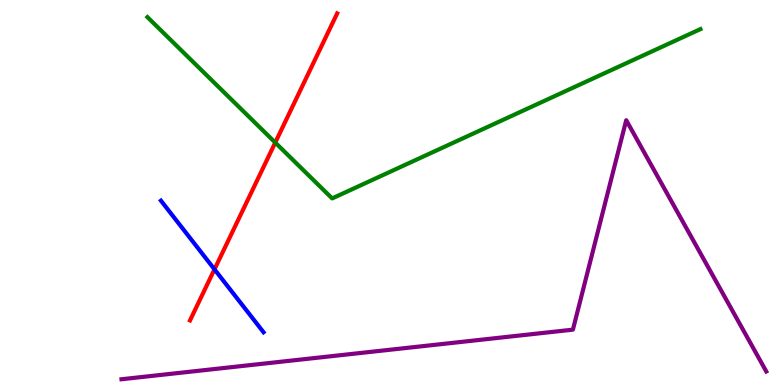[{'lines': ['blue', 'red'], 'intersections': [{'x': 2.77, 'y': 3.0}]}, {'lines': ['green', 'red'], 'intersections': [{'x': 3.55, 'y': 6.3}]}, {'lines': ['purple', 'red'], 'intersections': []}, {'lines': ['blue', 'green'], 'intersections': []}, {'lines': ['blue', 'purple'], 'intersections': []}, {'lines': ['green', 'purple'], 'intersections': []}]